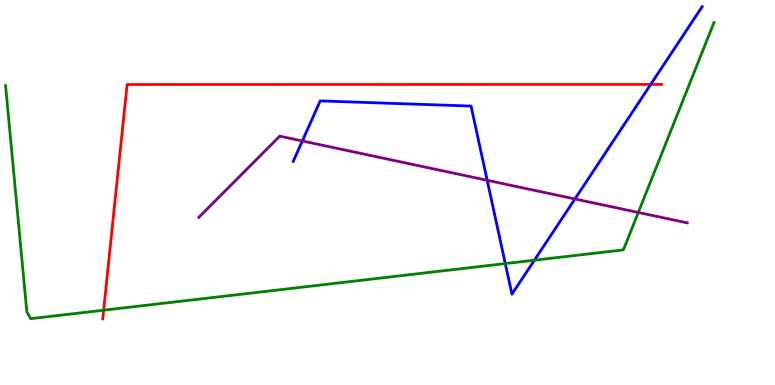[{'lines': ['blue', 'red'], 'intersections': [{'x': 8.4, 'y': 7.81}]}, {'lines': ['green', 'red'], 'intersections': [{'x': 1.34, 'y': 1.94}]}, {'lines': ['purple', 'red'], 'intersections': []}, {'lines': ['blue', 'green'], 'intersections': [{'x': 6.52, 'y': 3.15}, {'x': 6.9, 'y': 3.24}]}, {'lines': ['blue', 'purple'], 'intersections': [{'x': 3.9, 'y': 6.34}, {'x': 6.29, 'y': 5.32}, {'x': 7.42, 'y': 4.83}]}, {'lines': ['green', 'purple'], 'intersections': [{'x': 8.24, 'y': 4.48}]}]